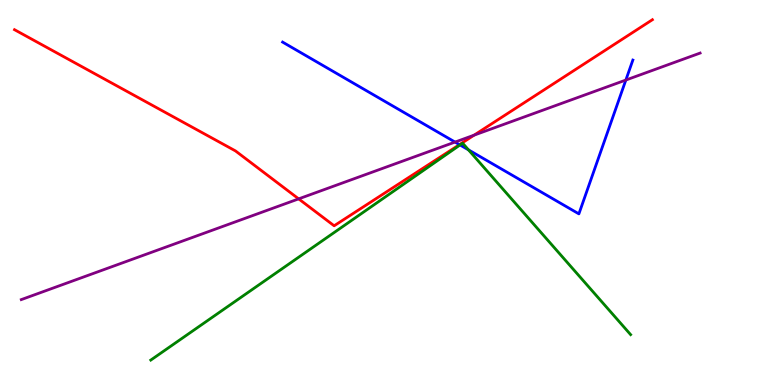[{'lines': ['blue', 'red'], 'intersections': [{'x': 5.93, 'y': 6.24}]}, {'lines': ['green', 'red'], 'intersections': []}, {'lines': ['purple', 'red'], 'intersections': [{'x': 3.85, 'y': 4.83}, {'x': 6.12, 'y': 6.49}]}, {'lines': ['blue', 'green'], 'intersections': [{'x': 5.94, 'y': 6.23}, {'x': 6.05, 'y': 6.11}]}, {'lines': ['blue', 'purple'], 'intersections': [{'x': 5.87, 'y': 6.31}, {'x': 8.08, 'y': 7.92}]}, {'lines': ['green', 'purple'], 'intersections': []}]